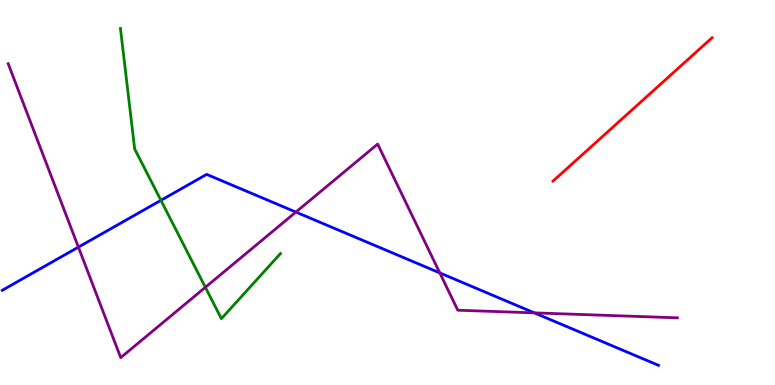[{'lines': ['blue', 'red'], 'intersections': []}, {'lines': ['green', 'red'], 'intersections': []}, {'lines': ['purple', 'red'], 'intersections': []}, {'lines': ['blue', 'green'], 'intersections': [{'x': 2.08, 'y': 4.8}]}, {'lines': ['blue', 'purple'], 'intersections': [{'x': 1.01, 'y': 3.58}, {'x': 3.82, 'y': 4.49}, {'x': 5.67, 'y': 2.91}, {'x': 6.89, 'y': 1.87}]}, {'lines': ['green', 'purple'], 'intersections': [{'x': 2.65, 'y': 2.54}]}]